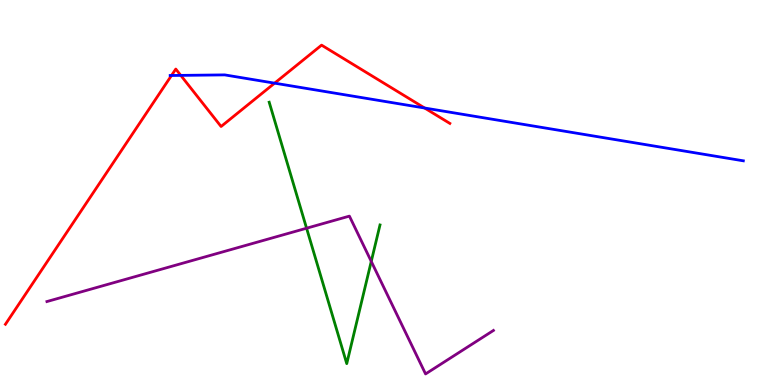[{'lines': ['blue', 'red'], 'intersections': [{'x': 2.21, 'y': 8.04}, {'x': 2.33, 'y': 8.04}, {'x': 3.54, 'y': 7.84}, {'x': 5.48, 'y': 7.19}]}, {'lines': ['green', 'red'], 'intersections': []}, {'lines': ['purple', 'red'], 'intersections': []}, {'lines': ['blue', 'green'], 'intersections': []}, {'lines': ['blue', 'purple'], 'intersections': []}, {'lines': ['green', 'purple'], 'intersections': [{'x': 3.96, 'y': 4.07}, {'x': 4.79, 'y': 3.21}]}]